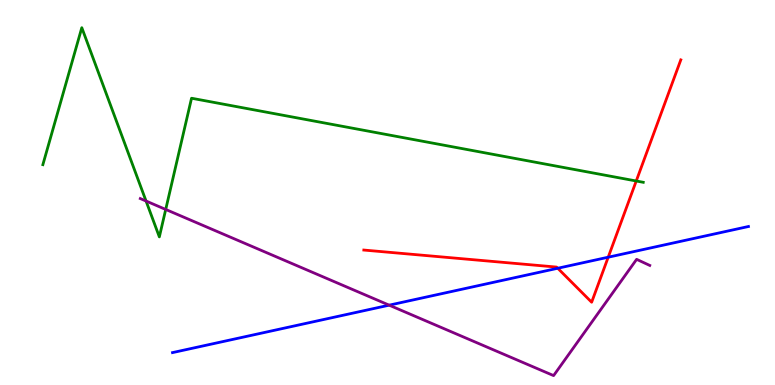[{'lines': ['blue', 'red'], 'intersections': [{'x': 7.2, 'y': 3.03}, {'x': 7.85, 'y': 3.32}]}, {'lines': ['green', 'red'], 'intersections': [{'x': 8.21, 'y': 5.3}]}, {'lines': ['purple', 'red'], 'intersections': []}, {'lines': ['blue', 'green'], 'intersections': []}, {'lines': ['blue', 'purple'], 'intersections': [{'x': 5.02, 'y': 2.07}]}, {'lines': ['green', 'purple'], 'intersections': [{'x': 1.88, 'y': 4.78}, {'x': 2.14, 'y': 4.56}]}]